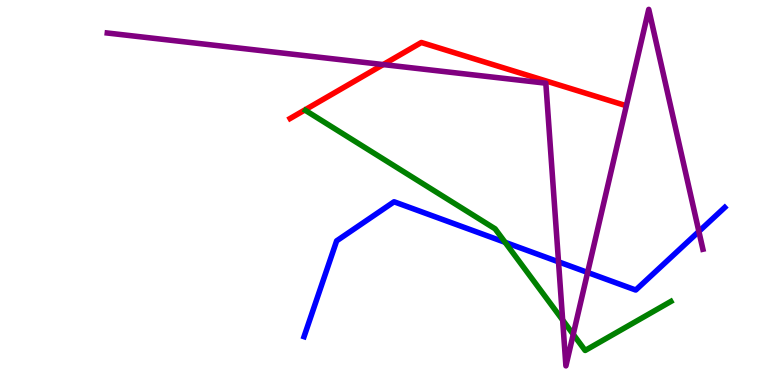[{'lines': ['blue', 'red'], 'intersections': []}, {'lines': ['green', 'red'], 'intersections': []}, {'lines': ['purple', 'red'], 'intersections': [{'x': 4.94, 'y': 8.32}]}, {'lines': ['blue', 'green'], 'intersections': [{'x': 6.52, 'y': 3.71}]}, {'lines': ['blue', 'purple'], 'intersections': [{'x': 7.21, 'y': 3.2}, {'x': 7.58, 'y': 2.92}, {'x': 9.02, 'y': 3.99}]}, {'lines': ['green', 'purple'], 'intersections': [{'x': 7.26, 'y': 1.69}, {'x': 7.4, 'y': 1.32}]}]